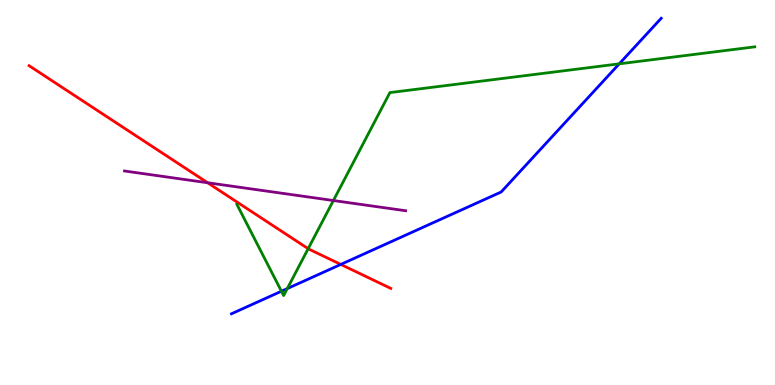[{'lines': ['blue', 'red'], 'intersections': [{'x': 4.4, 'y': 3.13}]}, {'lines': ['green', 'red'], 'intersections': [{'x': 3.98, 'y': 3.54}]}, {'lines': ['purple', 'red'], 'intersections': [{'x': 2.68, 'y': 5.25}]}, {'lines': ['blue', 'green'], 'intersections': [{'x': 3.63, 'y': 2.44}, {'x': 3.71, 'y': 2.5}, {'x': 7.99, 'y': 8.34}]}, {'lines': ['blue', 'purple'], 'intersections': []}, {'lines': ['green', 'purple'], 'intersections': [{'x': 4.3, 'y': 4.79}]}]